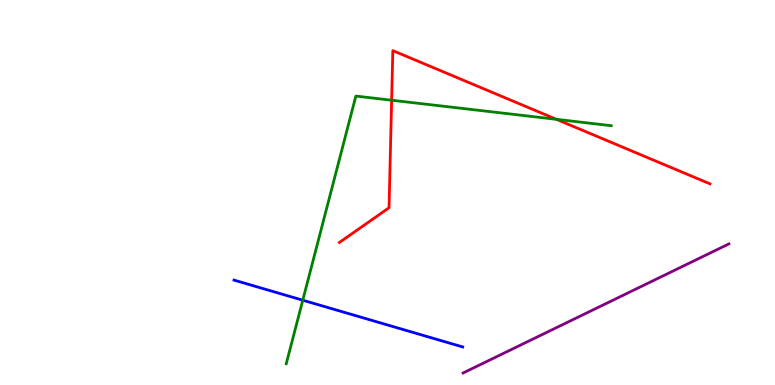[{'lines': ['blue', 'red'], 'intersections': []}, {'lines': ['green', 'red'], 'intersections': [{'x': 5.05, 'y': 7.4}, {'x': 7.18, 'y': 6.9}]}, {'lines': ['purple', 'red'], 'intersections': []}, {'lines': ['blue', 'green'], 'intersections': [{'x': 3.91, 'y': 2.2}]}, {'lines': ['blue', 'purple'], 'intersections': []}, {'lines': ['green', 'purple'], 'intersections': []}]